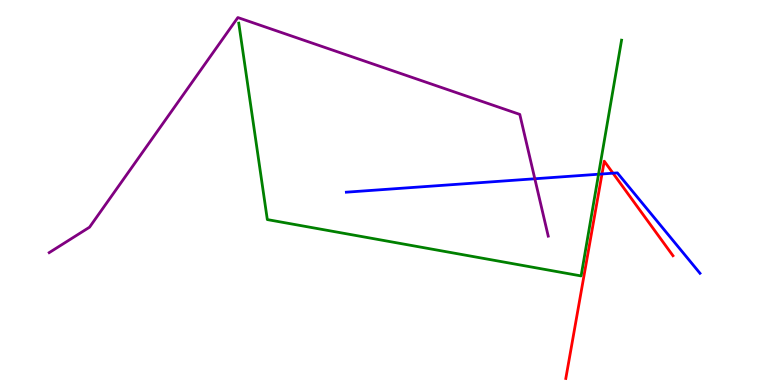[{'lines': ['blue', 'red'], 'intersections': [{'x': 7.77, 'y': 5.48}, {'x': 7.91, 'y': 5.5}]}, {'lines': ['green', 'red'], 'intersections': []}, {'lines': ['purple', 'red'], 'intersections': []}, {'lines': ['blue', 'green'], 'intersections': [{'x': 7.72, 'y': 5.47}]}, {'lines': ['blue', 'purple'], 'intersections': [{'x': 6.9, 'y': 5.36}]}, {'lines': ['green', 'purple'], 'intersections': []}]